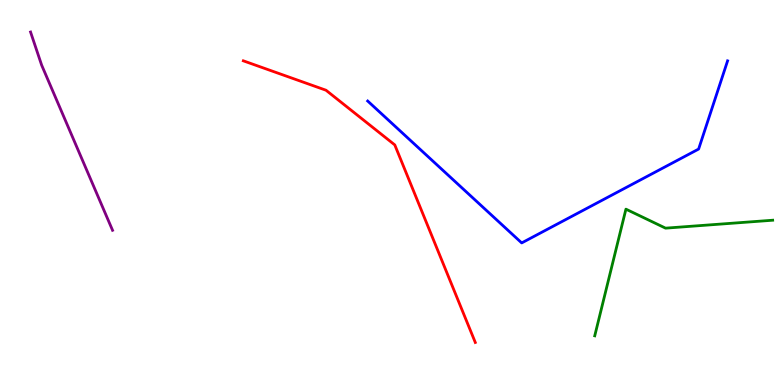[{'lines': ['blue', 'red'], 'intersections': []}, {'lines': ['green', 'red'], 'intersections': []}, {'lines': ['purple', 'red'], 'intersections': []}, {'lines': ['blue', 'green'], 'intersections': []}, {'lines': ['blue', 'purple'], 'intersections': []}, {'lines': ['green', 'purple'], 'intersections': []}]